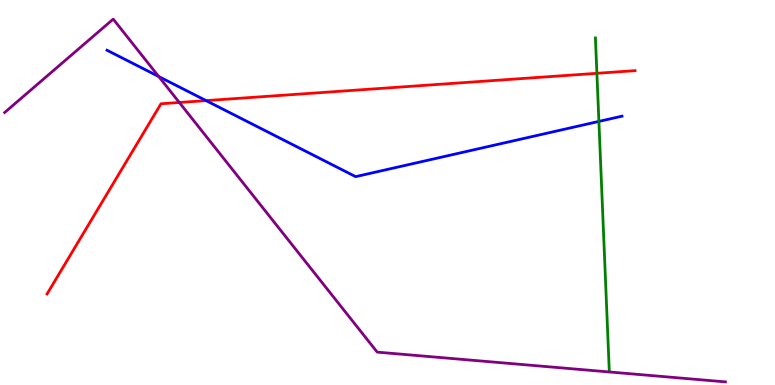[{'lines': ['blue', 'red'], 'intersections': [{'x': 2.66, 'y': 7.39}]}, {'lines': ['green', 'red'], 'intersections': [{'x': 7.7, 'y': 8.1}]}, {'lines': ['purple', 'red'], 'intersections': [{'x': 2.31, 'y': 7.34}]}, {'lines': ['blue', 'green'], 'intersections': [{'x': 7.73, 'y': 6.85}]}, {'lines': ['blue', 'purple'], 'intersections': [{'x': 2.05, 'y': 8.01}]}, {'lines': ['green', 'purple'], 'intersections': []}]